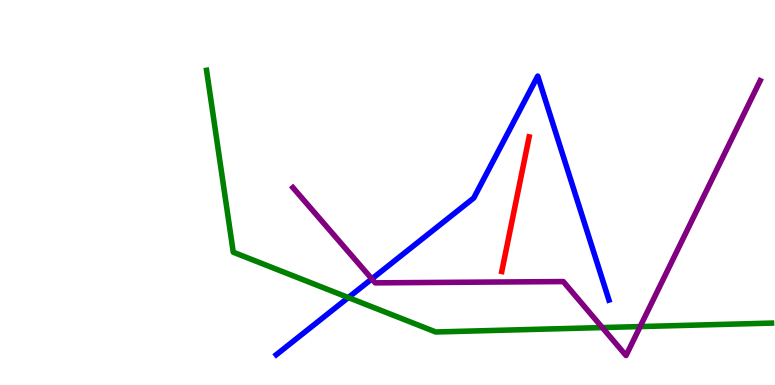[{'lines': ['blue', 'red'], 'intersections': []}, {'lines': ['green', 'red'], 'intersections': []}, {'lines': ['purple', 'red'], 'intersections': []}, {'lines': ['blue', 'green'], 'intersections': [{'x': 4.49, 'y': 2.27}]}, {'lines': ['blue', 'purple'], 'intersections': [{'x': 4.8, 'y': 2.76}]}, {'lines': ['green', 'purple'], 'intersections': [{'x': 7.77, 'y': 1.49}, {'x': 8.26, 'y': 1.52}]}]